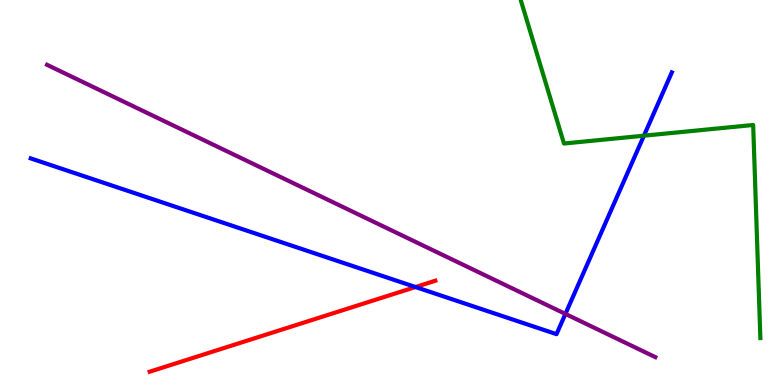[{'lines': ['blue', 'red'], 'intersections': [{'x': 5.36, 'y': 2.54}]}, {'lines': ['green', 'red'], 'intersections': []}, {'lines': ['purple', 'red'], 'intersections': []}, {'lines': ['blue', 'green'], 'intersections': [{'x': 8.31, 'y': 6.48}]}, {'lines': ['blue', 'purple'], 'intersections': [{'x': 7.3, 'y': 1.85}]}, {'lines': ['green', 'purple'], 'intersections': []}]